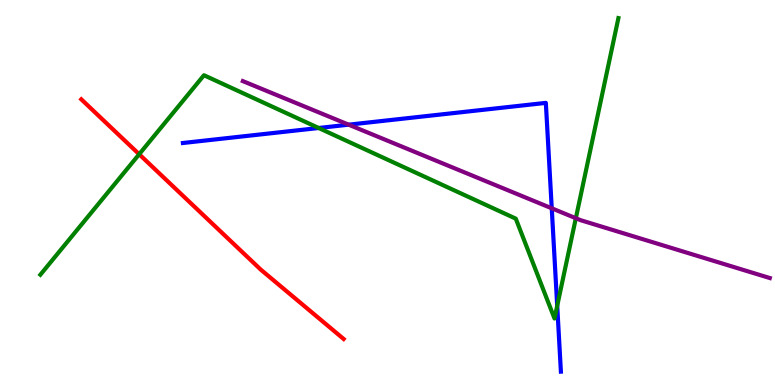[{'lines': ['blue', 'red'], 'intersections': []}, {'lines': ['green', 'red'], 'intersections': [{'x': 1.8, 'y': 5.99}]}, {'lines': ['purple', 'red'], 'intersections': []}, {'lines': ['blue', 'green'], 'intersections': [{'x': 4.11, 'y': 6.68}, {'x': 7.19, 'y': 2.06}]}, {'lines': ['blue', 'purple'], 'intersections': [{'x': 4.5, 'y': 6.76}, {'x': 7.12, 'y': 4.59}]}, {'lines': ['green', 'purple'], 'intersections': [{'x': 7.43, 'y': 4.33}]}]